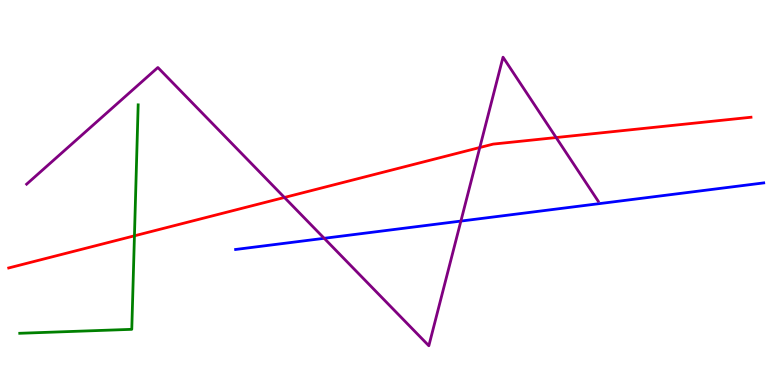[{'lines': ['blue', 'red'], 'intersections': []}, {'lines': ['green', 'red'], 'intersections': [{'x': 1.73, 'y': 3.87}]}, {'lines': ['purple', 'red'], 'intersections': [{'x': 3.67, 'y': 4.87}, {'x': 6.19, 'y': 6.17}, {'x': 7.18, 'y': 6.43}]}, {'lines': ['blue', 'green'], 'intersections': []}, {'lines': ['blue', 'purple'], 'intersections': [{'x': 4.18, 'y': 3.81}, {'x': 5.95, 'y': 4.26}]}, {'lines': ['green', 'purple'], 'intersections': []}]